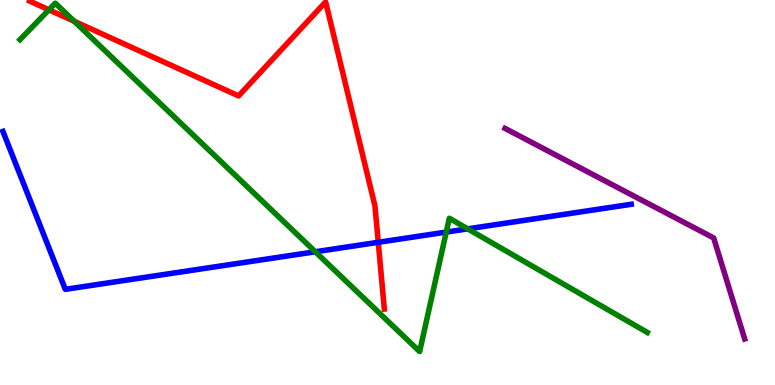[{'lines': ['blue', 'red'], 'intersections': [{'x': 4.88, 'y': 3.71}]}, {'lines': ['green', 'red'], 'intersections': [{'x': 0.631, 'y': 9.75}, {'x': 0.958, 'y': 9.45}]}, {'lines': ['purple', 'red'], 'intersections': []}, {'lines': ['blue', 'green'], 'intersections': [{'x': 4.07, 'y': 3.46}, {'x': 5.76, 'y': 3.97}, {'x': 6.04, 'y': 4.06}]}, {'lines': ['blue', 'purple'], 'intersections': []}, {'lines': ['green', 'purple'], 'intersections': []}]